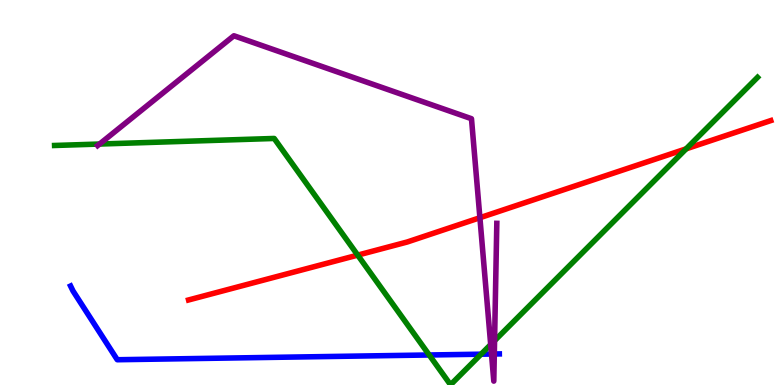[{'lines': ['blue', 'red'], 'intersections': []}, {'lines': ['green', 'red'], 'intersections': [{'x': 4.62, 'y': 3.37}, {'x': 8.85, 'y': 6.13}]}, {'lines': ['purple', 'red'], 'intersections': [{'x': 6.19, 'y': 4.34}]}, {'lines': ['blue', 'green'], 'intersections': [{'x': 5.54, 'y': 0.78}, {'x': 6.21, 'y': 0.8}]}, {'lines': ['blue', 'purple'], 'intersections': [{'x': 6.34, 'y': 0.804}, {'x': 6.38, 'y': 0.805}]}, {'lines': ['green', 'purple'], 'intersections': [{'x': 1.28, 'y': 6.26}, {'x': 6.33, 'y': 1.05}, {'x': 6.38, 'y': 1.15}]}]